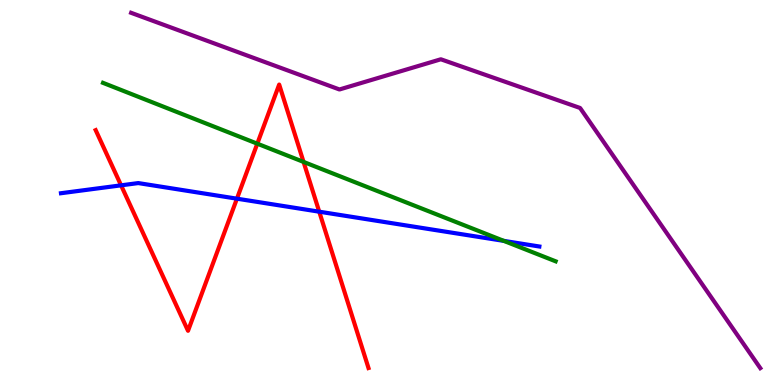[{'lines': ['blue', 'red'], 'intersections': [{'x': 1.56, 'y': 5.19}, {'x': 3.06, 'y': 4.84}, {'x': 4.12, 'y': 4.5}]}, {'lines': ['green', 'red'], 'intersections': [{'x': 3.32, 'y': 6.27}, {'x': 3.92, 'y': 5.79}]}, {'lines': ['purple', 'red'], 'intersections': []}, {'lines': ['blue', 'green'], 'intersections': [{'x': 6.5, 'y': 3.74}]}, {'lines': ['blue', 'purple'], 'intersections': []}, {'lines': ['green', 'purple'], 'intersections': []}]